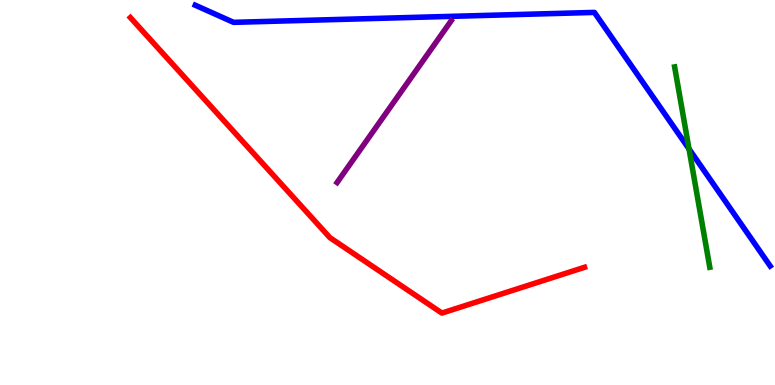[{'lines': ['blue', 'red'], 'intersections': []}, {'lines': ['green', 'red'], 'intersections': []}, {'lines': ['purple', 'red'], 'intersections': []}, {'lines': ['blue', 'green'], 'intersections': [{'x': 8.89, 'y': 6.13}]}, {'lines': ['blue', 'purple'], 'intersections': []}, {'lines': ['green', 'purple'], 'intersections': []}]